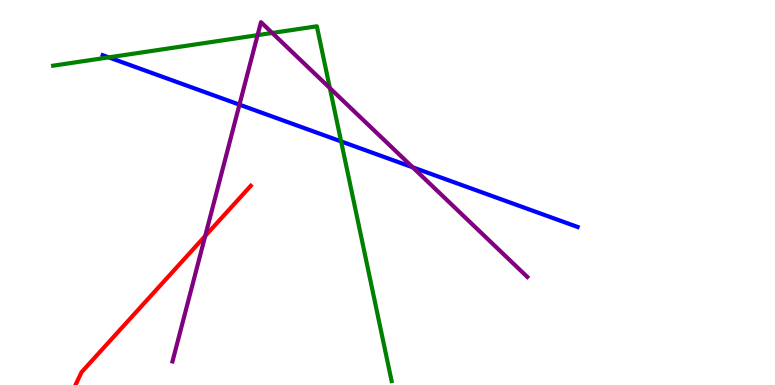[{'lines': ['blue', 'red'], 'intersections': []}, {'lines': ['green', 'red'], 'intersections': []}, {'lines': ['purple', 'red'], 'intersections': [{'x': 2.65, 'y': 3.87}]}, {'lines': ['blue', 'green'], 'intersections': [{'x': 1.4, 'y': 8.51}, {'x': 4.4, 'y': 6.33}]}, {'lines': ['blue', 'purple'], 'intersections': [{'x': 3.09, 'y': 7.28}, {'x': 5.33, 'y': 5.65}]}, {'lines': ['green', 'purple'], 'intersections': [{'x': 3.32, 'y': 9.09}, {'x': 3.51, 'y': 9.14}, {'x': 4.26, 'y': 7.71}]}]